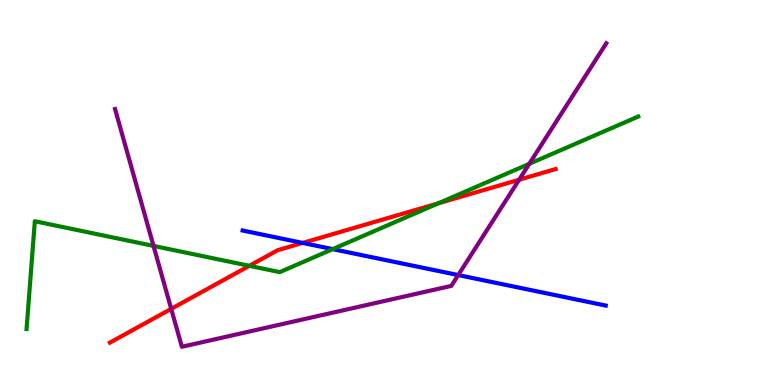[{'lines': ['blue', 'red'], 'intersections': [{'x': 3.91, 'y': 3.69}]}, {'lines': ['green', 'red'], 'intersections': [{'x': 3.22, 'y': 3.1}, {'x': 5.66, 'y': 4.72}]}, {'lines': ['purple', 'red'], 'intersections': [{'x': 2.21, 'y': 1.98}, {'x': 6.7, 'y': 5.33}]}, {'lines': ['blue', 'green'], 'intersections': [{'x': 4.29, 'y': 3.53}]}, {'lines': ['blue', 'purple'], 'intersections': [{'x': 5.91, 'y': 2.86}]}, {'lines': ['green', 'purple'], 'intersections': [{'x': 1.98, 'y': 3.61}, {'x': 6.83, 'y': 5.74}]}]